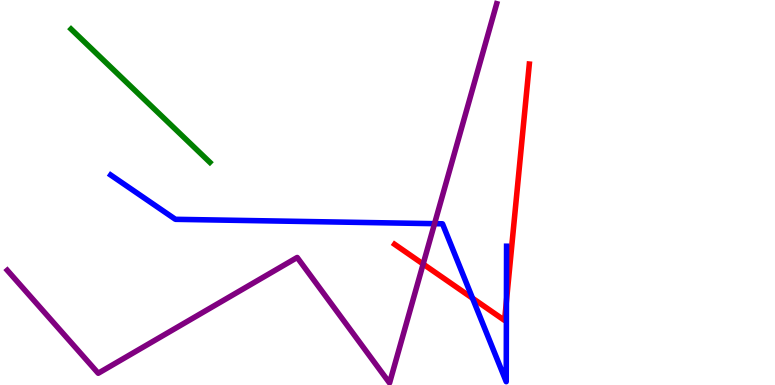[{'lines': ['blue', 'red'], 'intersections': [{'x': 6.1, 'y': 2.25}, {'x': 6.53, 'y': 2.18}]}, {'lines': ['green', 'red'], 'intersections': []}, {'lines': ['purple', 'red'], 'intersections': [{'x': 5.46, 'y': 3.14}]}, {'lines': ['blue', 'green'], 'intersections': []}, {'lines': ['blue', 'purple'], 'intersections': [{'x': 5.61, 'y': 4.19}]}, {'lines': ['green', 'purple'], 'intersections': []}]